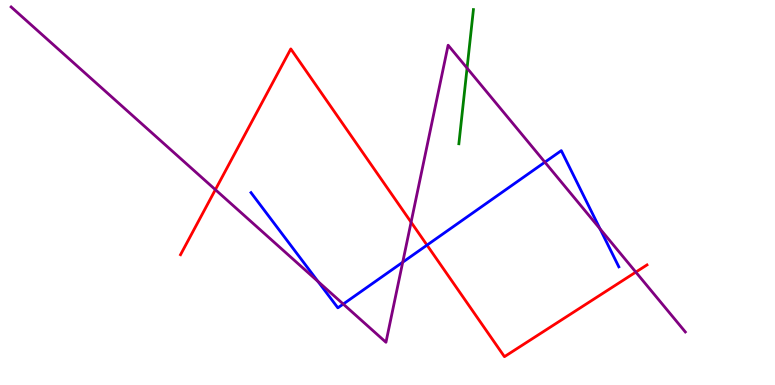[{'lines': ['blue', 'red'], 'intersections': [{'x': 5.51, 'y': 3.63}]}, {'lines': ['green', 'red'], 'intersections': []}, {'lines': ['purple', 'red'], 'intersections': [{'x': 2.78, 'y': 5.07}, {'x': 5.3, 'y': 4.23}, {'x': 8.2, 'y': 2.93}]}, {'lines': ['blue', 'green'], 'intersections': []}, {'lines': ['blue', 'purple'], 'intersections': [{'x': 4.1, 'y': 2.69}, {'x': 4.43, 'y': 2.1}, {'x': 5.2, 'y': 3.19}, {'x': 7.03, 'y': 5.79}, {'x': 7.74, 'y': 4.06}]}, {'lines': ['green', 'purple'], 'intersections': [{'x': 6.03, 'y': 8.23}]}]